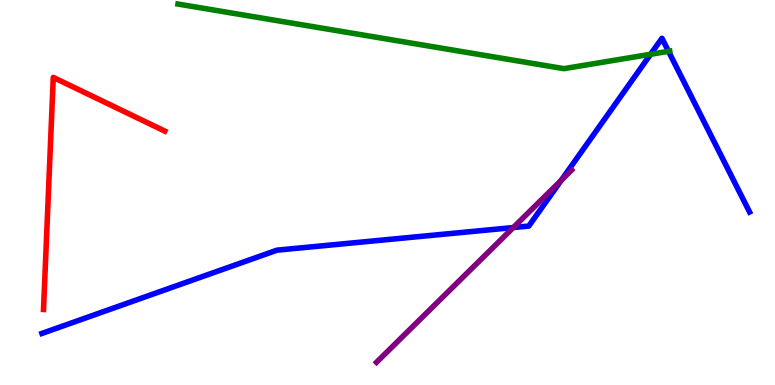[{'lines': ['blue', 'red'], 'intersections': []}, {'lines': ['green', 'red'], 'intersections': []}, {'lines': ['purple', 'red'], 'intersections': []}, {'lines': ['blue', 'green'], 'intersections': [{'x': 8.39, 'y': 8.59}, {'x': 8.63, 'y': 8.67}]}, {'lines': ['blue', 'purple'], 'intersections': [{'x': 6.62, 'y': 4.09}, {'x': 7.24, 'y': 5.32}]}, {'lines': ['green', 'purple'], 'intersections': []}]